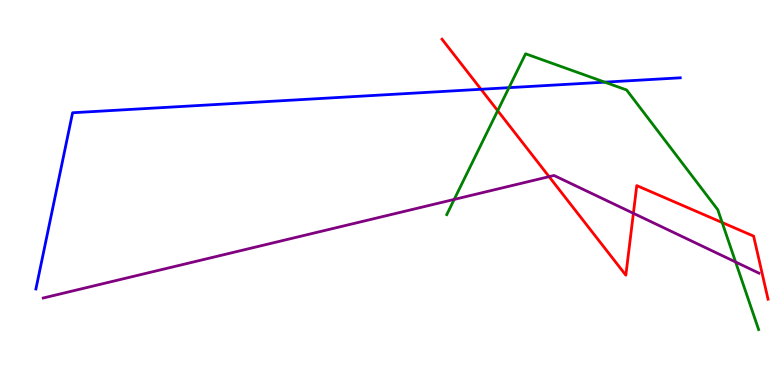[{'lines': ['blue', 'red'], 'intersections': [{'x': 6.21, 'y': 7.68}]}, {'lines': ['green', 'red'], 'intersections': [{'x': 6.42, 'y': 7.12}, {'x': 9.32, 'y': 4.22}]}, {'lines': ['purple', 'red'], 'intersections': [{'x': 7.09, 'y': 5.41}, {'x': 8.17, 'y': 4.46}]}, {'lines': ['blue', 'green'], 'intersections': [{'x': 6.57, 'y': 7.72}, {'x': 7.8, 'y': 7.87}]}, {'lines': ['blue', 'purple'], 'intersections': []}, {'lines': ['green', 'purple'], 'intersections': [{'x': 5.86, 'y': 4.82}, {'x': 9.49, 'y': 3.19}]}]